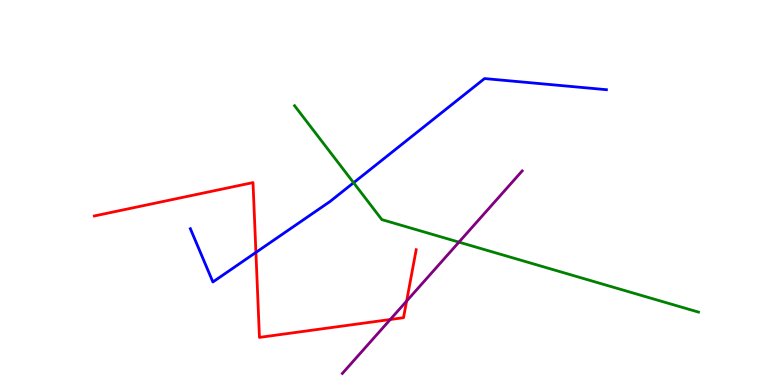[{'lines': ['blue', 'red'], 'intersections': [{'x': 3.3, 'y': 3.44}]}, {'lines': ['green', 'red'], 'intersections': []}, {'lines': ['purple', 'red'], 'intersections': [{'x': 5.04, 'y': 1.7}, {'x': 5.25, 'y': 2.18}]}, {'lines': ['blue', 'green'], 'intersections': [{'x': 4.56, 'y': 5.25}]}, {'lines': ['blue', 'purple'], 'intersections': []}, {'lines': ['green', 'purple'], 'intersections': [{'x': 5.92, 'y': 3.71}]}]